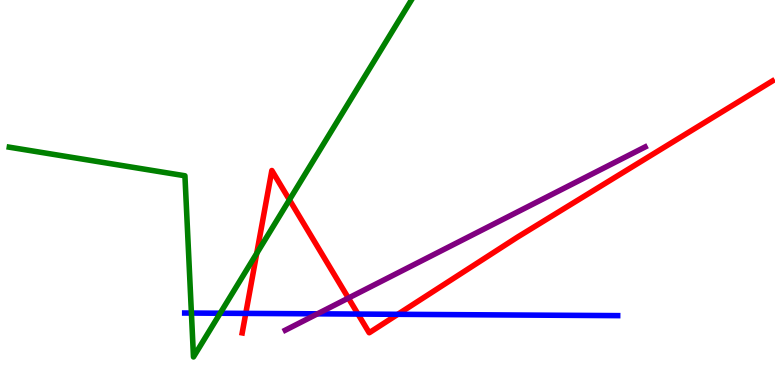[{'lines': ['blue', 'red'], 'intersections': [{'x': 3.17, 'y': 1.86}, {'x': 4.62, 'y': 1.84}, {'x': 5.13, 'y': 1.84}]}, {'lines': ['green', 'red'], 'intersections': [{'x': 3.31, 'y': 3.42}, {'x': 3.73, 'y': 4.81}]}, {'lines': ['purple', 'red'], 'intersections': [{'x': 4.5, 'y': 2.26}]}, {'lines': ['blue', 'green'], 'intersections': [{'x': 2.47, 'y': 1.87}, {'x': 2.84, 'y': 1.86}]}, {'lines': ['blue', 'purple'], 'intersections': [{'x': 4.1, 'y': 1.85}]}, {'lines': ['green', 'purple'], 'intersections': []}]